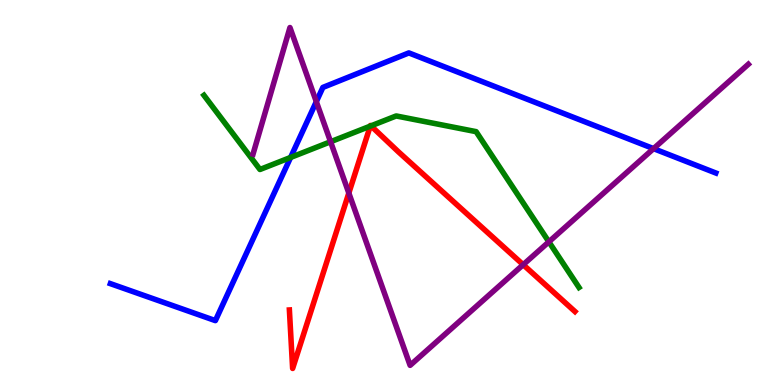[{'lines': ['blue', 'red'], 'intersections': []}, {'lines': ['green', 'red'], 'intersections': [{'x': 4.78, 'y': 6.72}, {'x': 4.79, 'y': 6.73}]}, {'lines': ['purple', 'red'], 'intersections': [{'x': 4.5, 'y': 4.99}, {'x': 6.75, 'y': 3.12}]}, {'lines': ['blue', 'green'], 'intersections': [{'x': 3.75, 'y': 5.91}]}, {'lines': ['blue', 'purple'], 'intersections': [{'x': 4.08, 'y': 7.36}, {'x': 8.43, 'y': 6.14}]}, {'lines': ['green', 'purple'], 'intersections': [{'x': 4.27, 'y': 6.32}, {'x': 7.08, 'y': 3.72}]}]